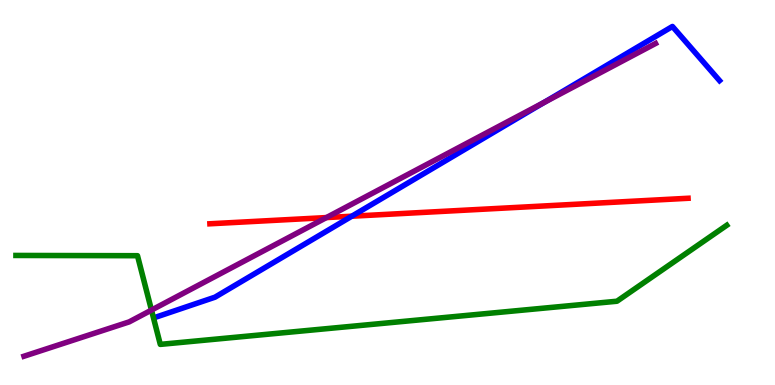[{'lines': ['blue', 'red'], 'intersections': [{'x': 4.54, 'y': 4.38}]}, {'lines': ['green', 'red'], 'intersections': []}, {'lines': ['purple', 'red'], 'intersections': [{'x': 4.21, 'y': 4.35}]}, {'lines': ['blue', 'green'], 'intersections': []}, {'lines': ['blue', 'purple'], 'intersections': [{'x': 7.02, 'y': 7.34}]}, {'lines': ['green', 'purple'], 'intersections': [{'x': 1.95, 'y': 1.95}]}]